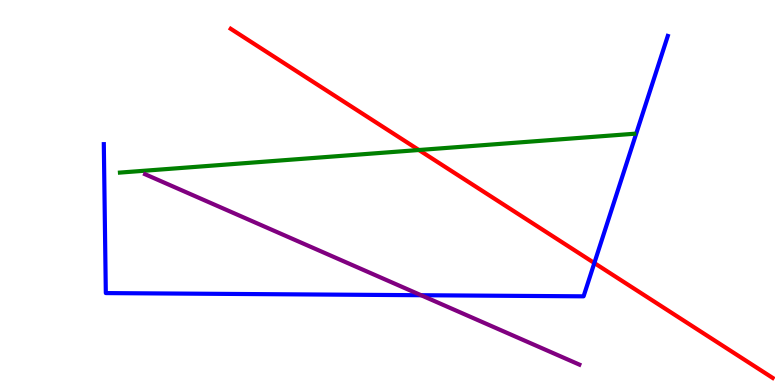[{'lines': ['blue', 'red'], 'intersections': [{'x': 7.67, 'y': 3.17}]}, {'lines': ['green', 'red'], 'intersections': [{'x': 5.41, 'y': 6.1}]}, {'lines': ['purple', 'red'], 'intersections': []}, {'lines': ['blue', 'green'], 'intersections': []}, {'lines': ['blue', 'purple'], 'intersections': [{'x': 5.43, 'y': 2.33}]}, {'lines': ['green', 'purple'], 'intersections': []}]